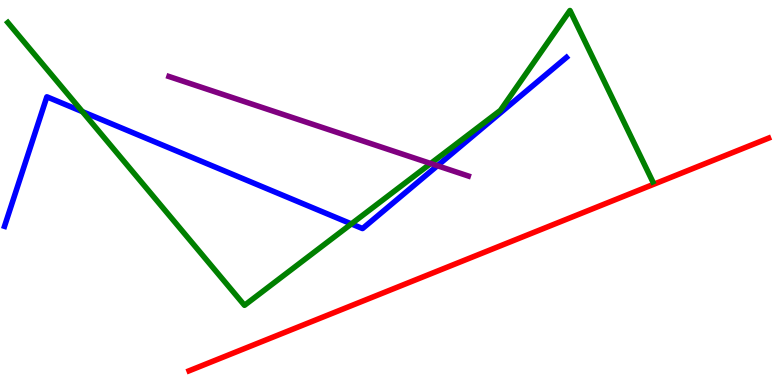[{'lines': ['blue', 'red'], 'intersections': []}, {'lines': ['green', 'red'], 'intersections': []}, {'lines': ['purple', 'red'], 'intersections': []}, {'lines': ['blue', 'green'], 'intersections': [{'x': 1.06, 'y': 7.1}, {'x': 4.53, 'y': 4.18}]}, {'lines': ['blue', 'purple'], 'intersections': [{'x': 5.64, 'y': 5.7}]}, {'lines': ['green', 'purple'], 'intersections': [{'x': 5.56, 'y': 5.75}]}]